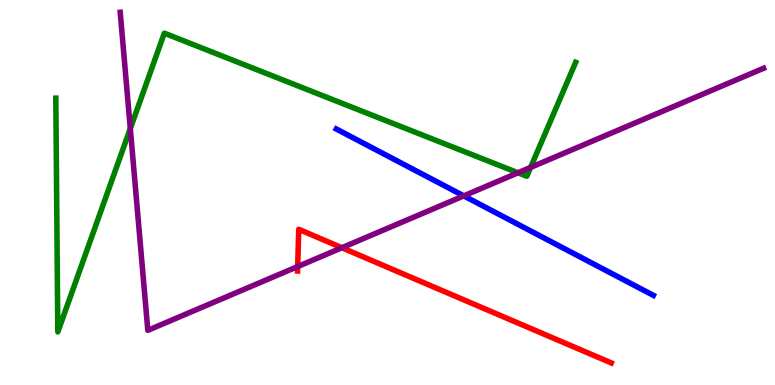[{'lines': ['blue', 'red'], 'intersections': []}, {'lines': ['green', 'red'], 'intersections': []}, {'lines': ['purple', 'red'], 'intersections': [{'x': 3.84, 'y': 3.08}, {'x': 4.41, 'y': 3.57}]}, {'lines': ['blue', 'green'], 'intersections': []}, {'lines': ['blue', 'purple'], 'intersections': [{'x': 5.98, 'y': 4.91}]}, {'lines': ['green', 'purple'], 'intersections': [{'x': 1.68, 'y': 6.66}, {'x': 6.68, 'y': 5.51}, {'x': 6.85, 'y': 5.65}]}]